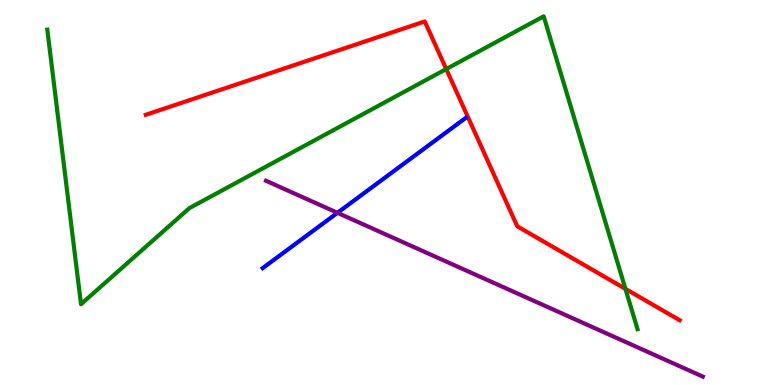[{'lines': ['blue', 'red'], 'intersections': []}, {'lines': ['green', 'red'], 'intersections': [{'x': 5.76, 'y': 8.21}, {'x': 8.07, 'y': 2.5}]}, {'lines': ['purple', 'red'], 'intersections': []}, {'lines': ['blue', 'green'], 'intersections': []}, {'lines': ['blue', 'purple'], 'intersections': [{'x': 4.35, 'y': 4.47}]}, {'lines': ['green', 'purple'], 'intersections': []}]